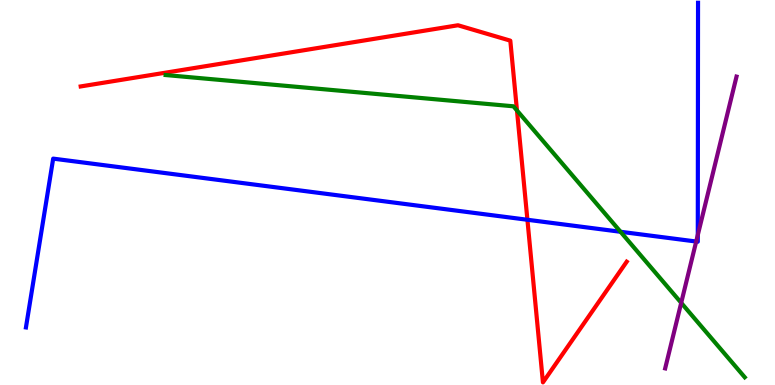[{'lines': ['blue', 'red'], 'intersections': [{'x': 6.81, 'y': 4.29}]}, {'lines': ['green', 'red'], 'intersections': [{'x': 6.67, 'y': 7.13}]}, {'lines': ['purple', 'red'], 'intersections': []}, {'lines': ['blue', 'green'], 'intersections': [{'x': 8.01, 'y': 3.98}]}, {'lines': ['blue', 'purple'], 'intersections': [{'x': 8.98, 'y': 3.73}, {'x': 9.0, 'y': 3.9}]}, {'lines': ['green', 'purple'], 'intersections': [{'x': 8.79, 'y': 2.13}]}]